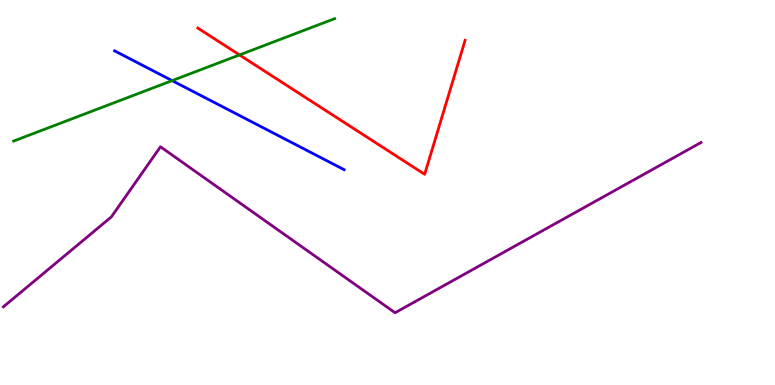[{'lines': ['blue', 'red'], 'intersections': []}, {'lines': ['green', 'red'], 'intersections': [{'x': 3.09, 'y': 8.57}]}, {'lines': ['purple', 'red'], 'intersections': []}, {'lines': ['blue', 'green'], 'intersections': [{'x': 2.22, 'y': 7.91}]}, {'lines': ['blue', 'purple'], 'intersections': []}, {'lines': ['green', 'purple'], 'intersections': []}]